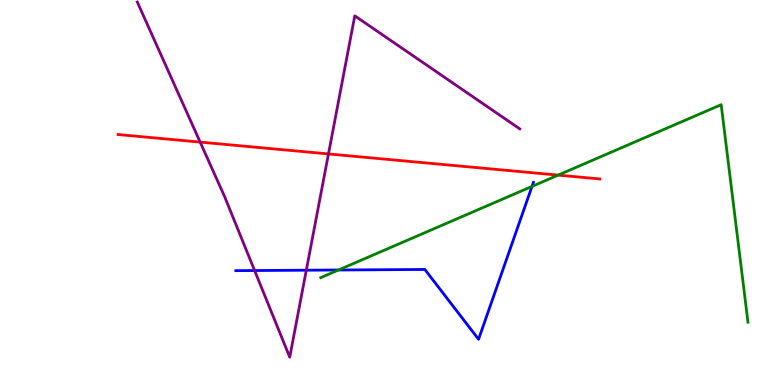[{'lines': ['blue', 'red'], 'intersections': []}, {'lines': ['green', 'red'], 'intersections': [{'x': 7.2, 'y': 5.45}]}, {'lines': ['purple', 'red'], 'intersections': [{'x': 2.58, 'y': 6.31}, {'x': 4.24, 'y': 6.0}]}, {'lines': ['blue', 'green'], 'intersections': [{'x': 4.37, 'y': 2.99}, {'x': 6.86, 'y': 5.16}]}, {'lines': ['blue', 'purple'], 'intersections': [{'x': 3.29, 'y': 2.97}, {'x': 3.95, 'y': 2.98}]}, {'lines': ['green', 'purple'], 'intersections': []}]